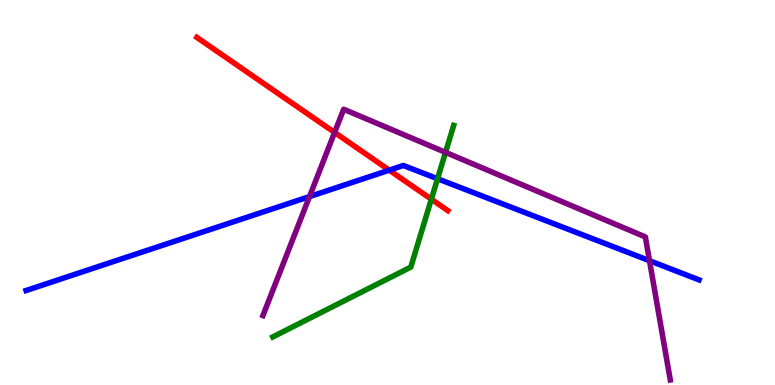[{'lines': ['blue', 'red'], 'intersections': [{'x': 5.02, 'y': 5.58}]}, {'lines': ['green', 'red'], 'intersections': [{'x': 5.57, 'y': 4.83}]}, {'lines': ['purple', 'red'], 'intersections': [{'x': 4.32, 'y': 6.56}]}, {'lines': ['blue', 'green'], 'intersections': [{'x': 5.65, 'y': 5.36}]}, {'lines': ['blue', 'purple'], 'intersections': [{'x': 3.99, 'y': 4.89}, {'x': 8.38, 'y': 3.23}]}, {'lines': ['green', 'purple'], 'intersections': [{'x': 5.75, 'y': 6.04}]}]